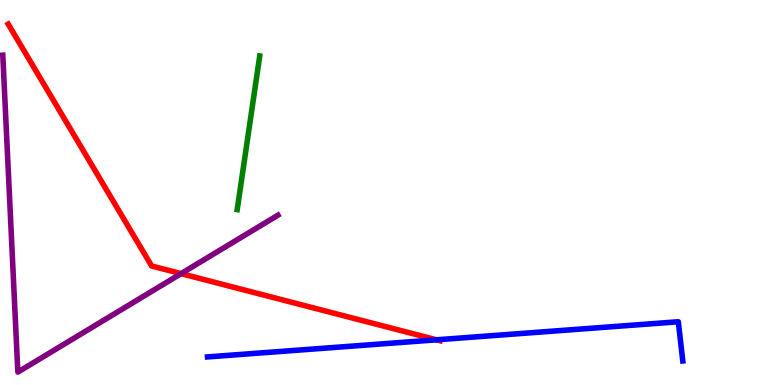[{'lines': ['blue', 'red'], 'intersections': [{'x': 5.63, 'y': 1.17}]}, {'lines': ['green', 'red'], 'intersections': []}, {'lines': ['purple', 'red'], 'intersections': [{'x': 2.34, 'y': 2.89}]}, {'lines': ['blue', 'green'], 'intersections': []}, {'lines': ['blue', 'purple'], 'intersections': []}, {'lines': ['green', 'purple'], 'intersections': []}]